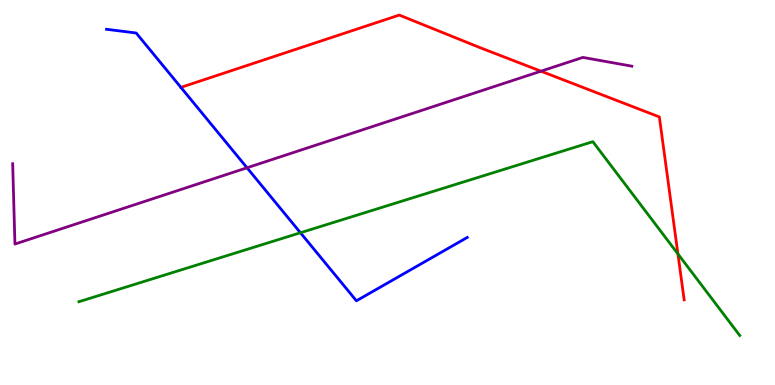[{'lines': ['blue', 'red'], 'intersections': [{'x': 2.33, 'y': 7.73}]}, {'lines': ['green', 'red'], 'intersections': [{'x': 8.75, 'y': 3.4}]}, {'lines': ['purple', 'red'], 'intersections': [{'x': 6.98, 'y': 8.15}]}, {'lines': ['blue', 'green'], 'intersections': [{'x': 3.88, 'y': 3.95}]}, {'lines': ['blue', 'purple'], 'intersections': [{'x': 3.19, 'y': 5.64}]}, {'lines': ['green', 'purple'], 'intersections': []}]